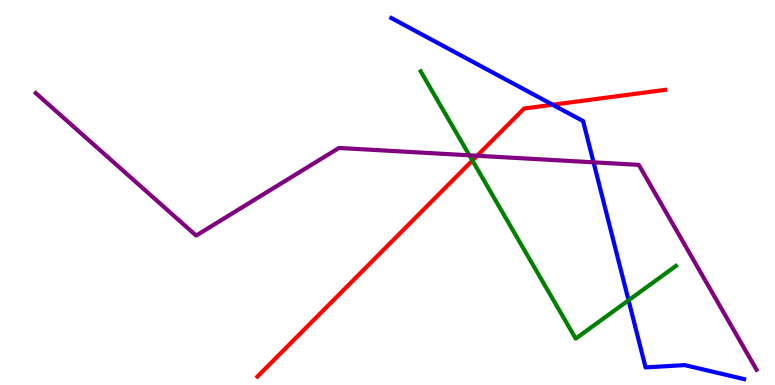[{'lines': ['blue', 'red'], 'intersections': [{'x': 7.13, 'y': 7.28}]}, {'lines': ['green', 'red'], 'intersections': [{'x': 6.1, 'y': 5.83}]}, {'lines': ['purple', 'red'], 'intersections': [{'x': 6.16, 'y': 5.95}]}, {'lines': ['blue', 'green'], 'intersections': [{'x': 8.11, 'y': 2.2}]}, {'lines': ['blue', 'purple'], 'intersections': [{'x': 7.66, 'y': 5.78}]}, {'lines': ['green', 'purple'], 'intersections': [{'x': 6.06, 'y': 5.97}]}]